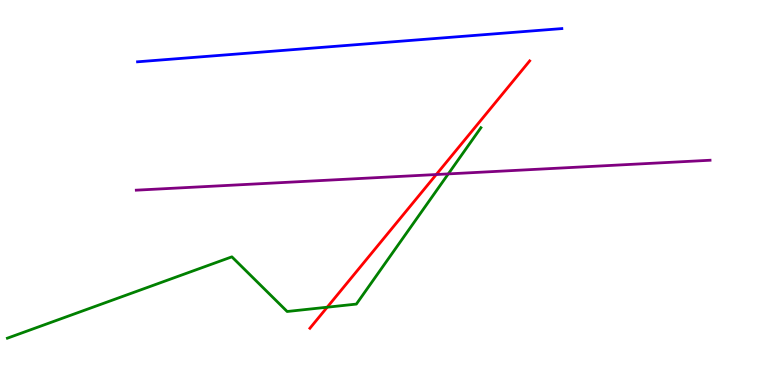[{'lines': ['blue', 'red'], 'intersections': []}, {'lines': ['green', 'red'], 'intersections': [{'x': 4.22, 'y': 2.02}]}, {'lines': ['purple', 'red'], 'intersections': [{'x': 5.63, 'y': 5.47}]}, {'lines': ['blue', 'green'], 'intersections': []}, {'lines': ['blue', 'purple'], 'intersections': []}, {'lines': ['green', 'purple'], 'intersections': [{'x': 5.78, 'y': 5.48}]}]